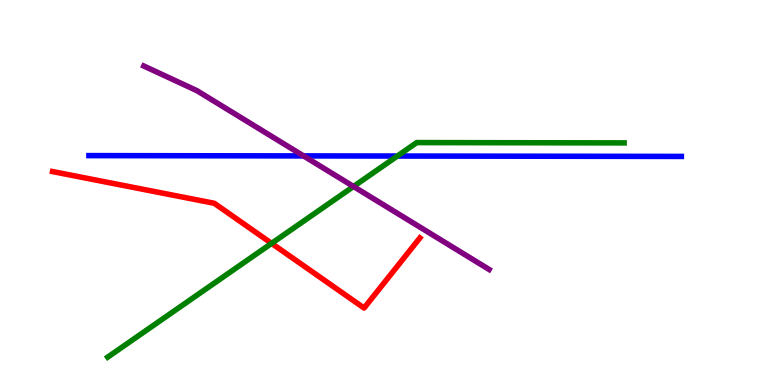[{'lines': ['blue', 'red'], 'intersections': []}, {'lines': ['green', 'red'], 'intersections': [{'x': 3.5, 'y': 3.68}]}, {'lines': ['purple', 'red'], 'intersections': []}, {'lines': ['blue', 'green'], 'intersections': [{'x': 5.13, 'y': 5.95}]}, {'lines': ['blue', 'purple'], 'intersections': [{'x': 3.92, 'y': 5.95}]}, {'lines': ['green', 'purple'], 'intersections': [{'x': 4.56, 'y': 5.16}]}]